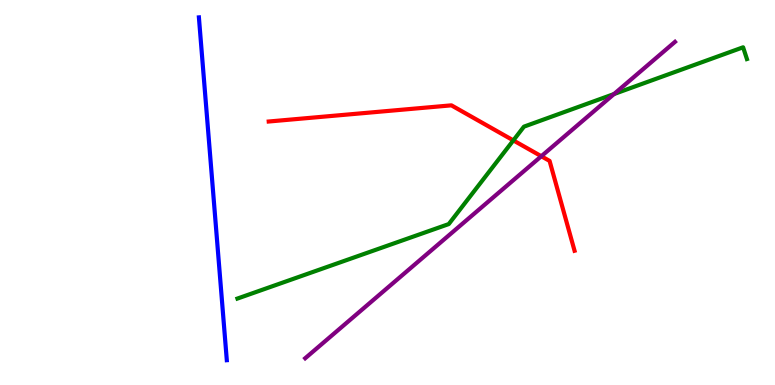[{'lines': ['blue', 'red'], 'intersections': []}, {'lines': ['green', 'red'], 'intersections': [{'x': 6.62, 'y': 6.35}]}, {'lines': ['purple', 'red'], 'intersections': [{'x': 6.98, 'y': 5.94}]}, {'lines': ['blue', 'green'], 'intersections': []}, {'lines': ['blue', 'purple'], 'intersections': []}, {'lines': ['green', 'purple'], 'intersections': [{'x': 7.92, 'y': 7.56}]}]